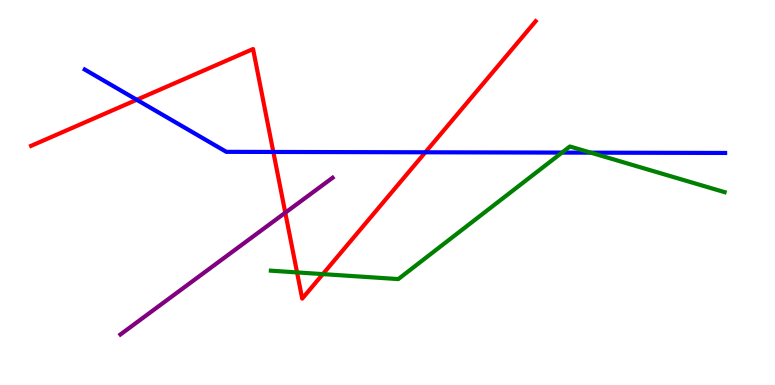[{'lines': ['blue', 'red'], 'intersections': [{'x': 1.76, 'y': 7.41}, {'x': 3.53, 'y': 6.05}, {'x': 5.49, 'y': 6.04}]}, {'lines': ['green', 'red'], 'intersections': [{'x': 3.83, 'y': 2.92}, {'x': 4.17, 'y': 2.88}]}, {'lines': ['purple', 'red'], 'intersections': [{'x': 3.68, 'y': 4.48}]}, {'lines': ['blue', 'green'], 'intersections': [{'x': 7.25, 'y': 6.04}, {'x': 7.62, 'y': 6.03}]}, {'lines': ['blue', 'purple'], 'intersections': []}, {'lines': ['green', 'purple'], 'intersections': []}]